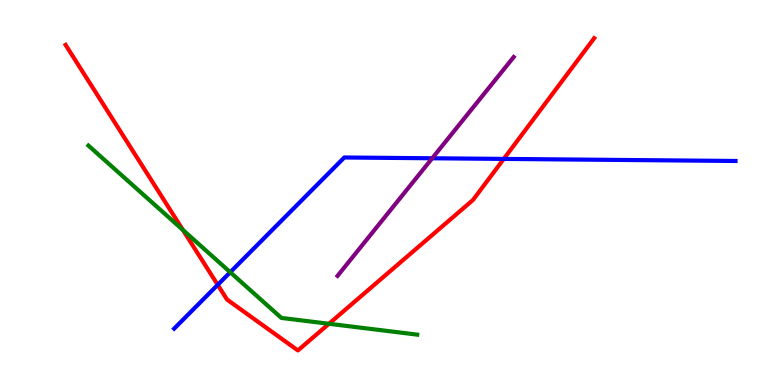[{'lines': ['blue', 'red'], 'intersections': [{'x': 2.81, 'y': 2.6}, {'x': 6.5, 'y': 5.87}]}, {'lines': ['green', 'red'], 'intersections': [{'x': 2.36, 'y': 4.03}, {'x': 4.24, 'y': 1.59}]}, {'lines': ['purple', 'red'], 'intersections': []}, {'lines': ['blue', 'green'], 'intersections': [{'x': 2.97, 'y': 2.93}]}, {'lines': ['blue', 'purple'], 'intersections': [{'x': 5.58, 'y': 5.89}]}, {'lines': ['green', 'purple'], 'intersections': []}]